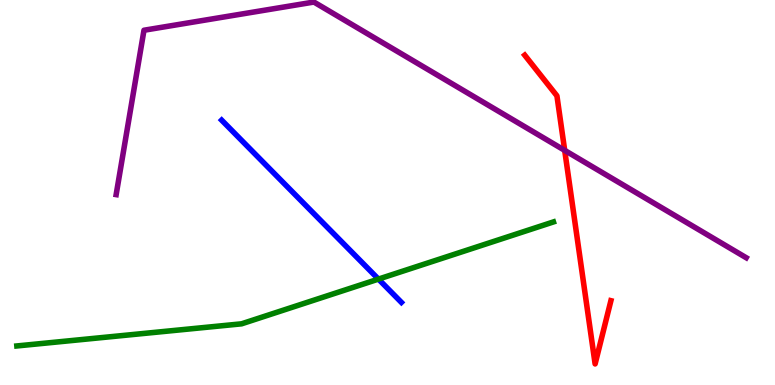[{'lines': ['blue', 'red'], 'intersections': []}, {'lines': ['green', 'red'], 'intersections': []}, {'lines': ['purple', 'red'], 'intersections': [{'x': 7.29, 'y': 6.09}]}, {'lines': ['blue', 'green'], 'intersections': [{'x': 4.88, 'y': 2.75}]}, {'lines': ['blue', 'purple'], 'intersections': []}, {'lines': ['green', 'purple'], 'intersections': []}]